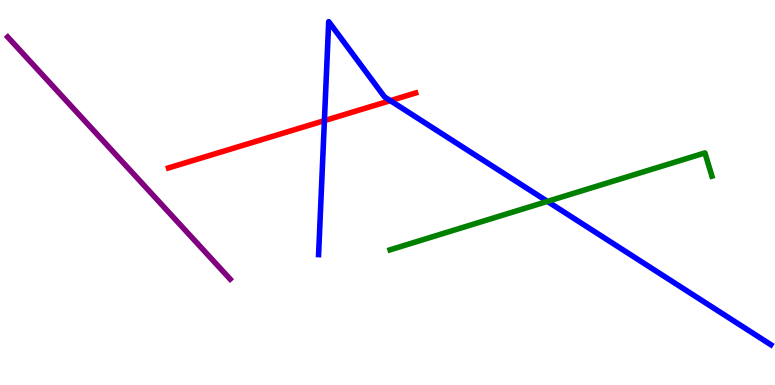[{'lines': ['blue', 'red'], 'intersections': [{'x': 4.19, 'y': 6.87}, {'x': 5.04, 'y': 7.39}]}, {'lines': ['green', 'red'], 'intersections': []}, {'lines': ['purple', 'red'], 'intersections': []}, {'lines': ['blue', 'green'], 'intersections': [{'x': 7.06, 'y': 4.77}]}, {'lines': ['blue', 'purple'], 'intersections': []}, {'lines': ['green', 'purple'], 'intersections': []}]